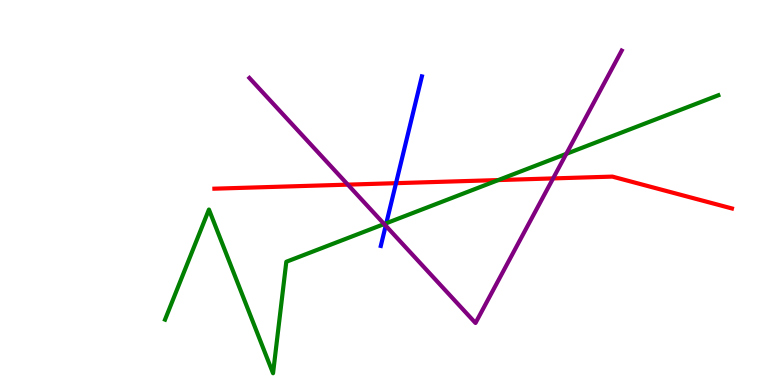[{'lines': ['blue', 'red'], 'intersections': [{'x': 5.11, 'y': 5.24}]}, {'lines': ['green', 'red'], 'intersections': [{'x': 6.43, 'y': 5.32}]}, {'lines': ['purple', 'red'], 'intersections': [{'x': 4.49, 'y': 5.2}, {'x': 7.14, 'y': 5.37}]}, {'lines': ['blue', 'green'], 'intersections': [{'x': 4.98, 'y': 4.2}]}, {'lines': ['blue', 'purple'], 'intersections': [{'x': 4.98, 'y': 4.14}]}, {'lines': ['green', 'purple'], 'intersections': [{'x': 4.96, 'y': 4.18}, {'x': 7.31, 'y': 6.0}]}]